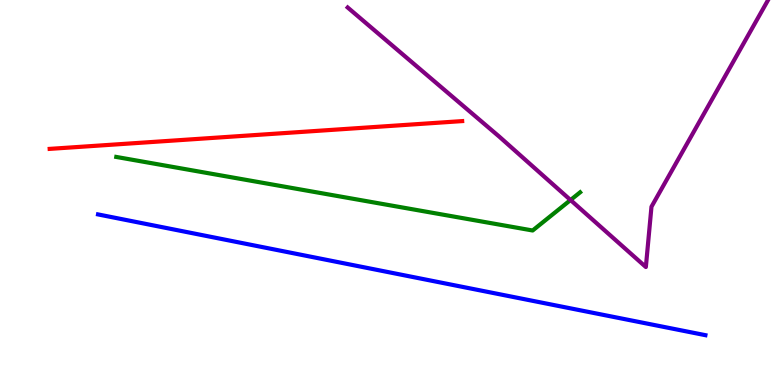[{'lines': ['blue', 'red'], 'intersections': []}, {'lines': ['green', 'red'], 'intersections': []}, {'lines': ['purple', 'red'], 'intersections': []}, {'lines': ['blue', 'green'], 'intersections': []}, {'lines': ['blue', 'purple'], 'intersections': []}, {'lines': ['green', 'purple'], 'intersections': [{'x': 7.36, 'y': 4.8}]}]